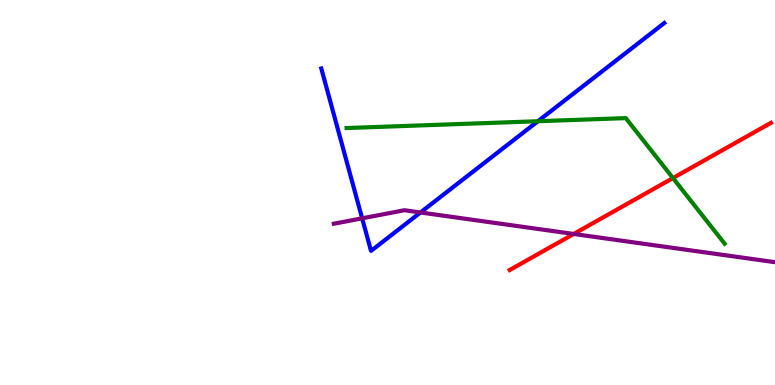[{'lines': ['blue', 'red'], 'intersections': []}, {'lines': ['green', 'red'], 'intersections': [{'x': 8.68, 'y': 5.38}]}, {'lines': ['purple', 'red'], 'intersections': [{'x': 7.4, 'y': 3.92}]}, {'lines': ['blue', 'green'], 'intersections': [{'x': 6.94, 'y': 6.85}]}, {'lines': ['blue', 'purple'], 'intersections': [{'x': 4.67, 'y': 4.33}, {'x': 5.43, 'y': 4.48}]}, {'lines': ['green', 'purple'], 'intersections': []}]